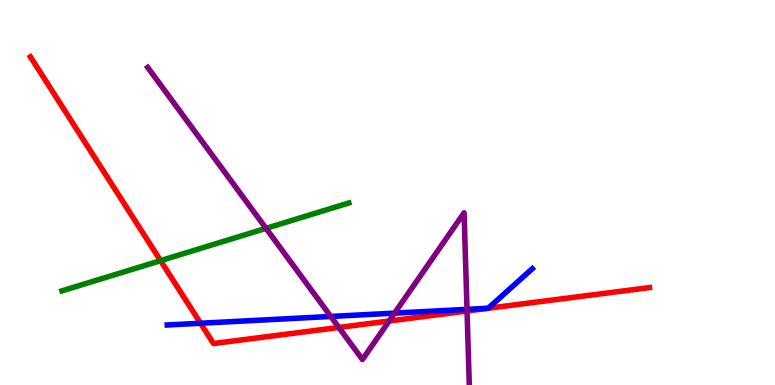[{'lines': ['blue', 'red'], 'intersections': [{'x': 2.59, 'y': 1.6}]}, {'lines': ['green', 'red'], 'intersections': [{'x': 2.07, 'y': 3.23}]}, {'lines': ['purple', 'red'], 'intersections': [{'x': 4.37, 'y': 1.49}, {'x': 5.02, 'y': 1.66}, {'x': 6.03, 'y': 1.92}]}, {'lines': ['blue', 'green'], 'intersections': []}, {'lines': ['blue', 'purple'], 'intersections': [{'x': 4.27, 'y': 1.78}, {'x': 5.09, 'y': 1.87}, {'x': 6.03, 'y': 1.96}]}, {'lines': ['green', 'purple'], 'intersections': [{'x': 3.43, 'y': 4.07}]}]